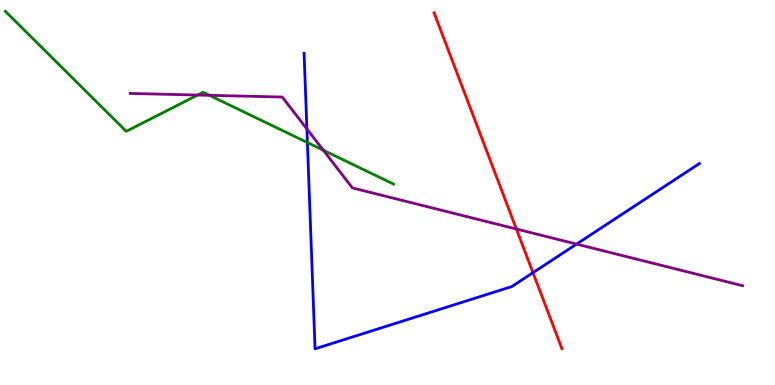[{'lines': ['blue', 'red'], 'intersections': [{'x': 6.88, 'y': 2.92}]}, {'lines': ['green', 'red'], 'intersections': []}, {'lines': ['purple', 'red'], 'intersections': [{'x': 6.66, 'y': 4.05}]}, {'lines': ['blue', 'green'], 'intersections': [{'x': 3.97, 'y': 6.3}]}, {'lines': ['blue', 'purple'], 'intersections': [{'x': 3.96, 'y': 6.65}, {'x': 7.44, 'y': 3.66}]}, {'lines': ['green', 'purple'], 'intersections': [{'x': 2.55, 'y': 7.53}, {'x': 2.7, 'y': 7.52}, {'x': 4.17, 'y': 6.1}]}]